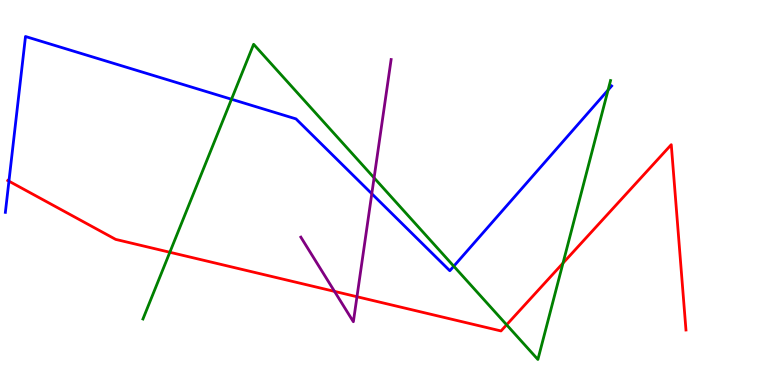[{'lines': ['blue', 'red'], 'intersections': [{'x': 0.115, 'y': 5.29}]}, {'lines': ['green', 'red'], 'intersections': [{'x': 2.19, 'y': 3.45}, {'x': 6.54, 'y': 1.56}, {'x': 7.26, 'y': 3.17}]}, {'lines': ['purple', 'red'], 'intersections': [{'x': 4.32, 'y': 2.43}, {'x': 4.61, 'y': 2.29}]}, {'lines': ['blue', 'green'], 'intersections': [{'x': 2.99, 'y': 7.42}, {'x': 5.86, 'y': 3.09}, {'x': 7.85, 'y': 7.66}]}, {'lines': ['blue', 'purple'], 'intersections': [{'x': 4.8, 'y': 4.97}]}, {'lines': ['green', 'purple'], 'intersections': [{'x': 4.83, 'y': 5.38}]}]